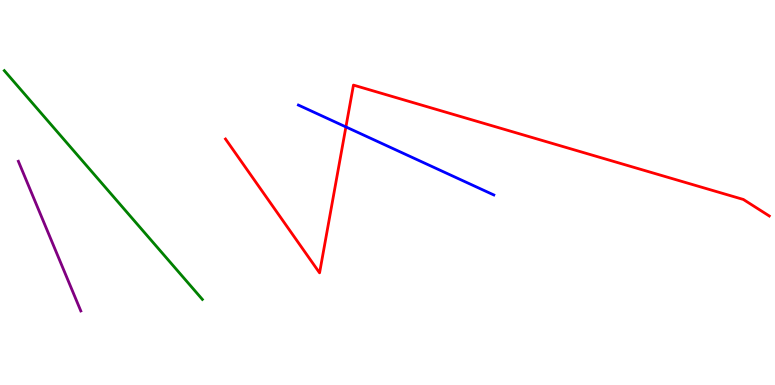[{'lines': ['blue', 'red'], 'intersections': [{'x': 4.46, 'y': 6.7}]}, {'lines': ['green', 'red'], 'intersections': []}, {'lines': ['purple', 'red'], 'intersections': []}, {'lines': ['blue', 'green'], 'intersections': []}, {'lines': ['blue', 'purple'], 'intersections': []}, {'lines': ['green', 'purple'], 'intersections': []}]